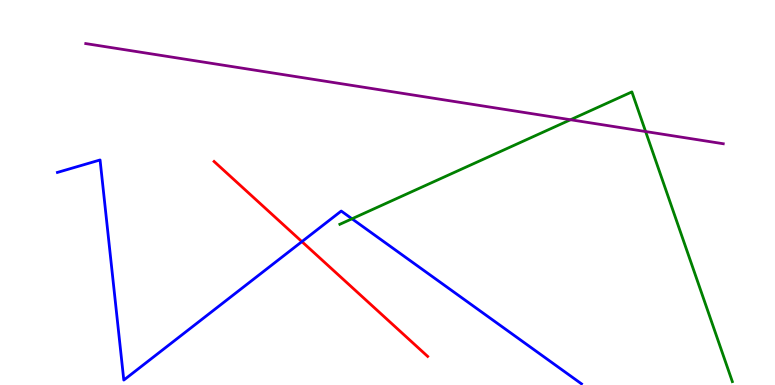[{'lines': ['blue', 'red'], 'intersections': [{'x': 3.9, 'y': 3.72}]}, {'lines': ['green', 'red'], 'intersections': []}, {'lines': ['purple', 'red'], 'intersections': []}, {'lines': ['blue', 'green'], 'intersections': [{'x': 4.54, 'y': 4.32}]}, {'lines': ['blue', 'purple'], 'intersections': []}, {'lines': ['green', 'purple'], 'intersections': [{'x': 7.36, 'y': 6.89}, {'x': 8.33, 'y': 6.58}]}]